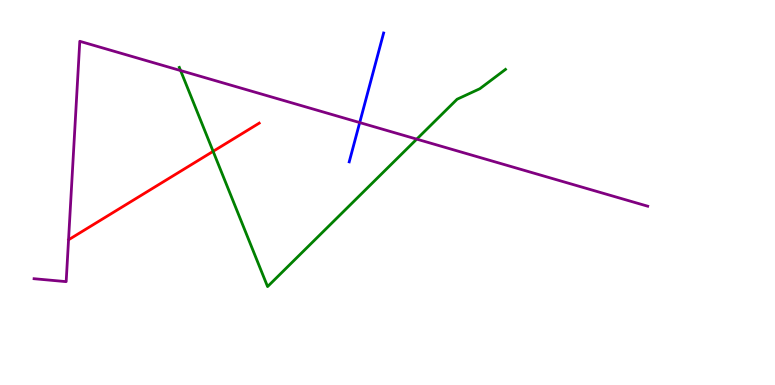[{'lines': ['blue', 'red'], 'intersections': []}, {'lines': ['green', 'red'], 'intersections': [{'x': 2.75, 'y': 6.07}]}, {'lines': ['purple', 'red'], 'intersections': []}, {'lines': ['blue', 'green'], 'intersections': []}, {'lines': ['blue', 'purple'], 'intersections': [{'x': 4.64, 'y': 6.82}]}, {'lines': ['green', 'purple'], 'intersections': [{'x': 2.33, 'y': 8.17}, {'x': 5.38, 'y': 6.39}]}]